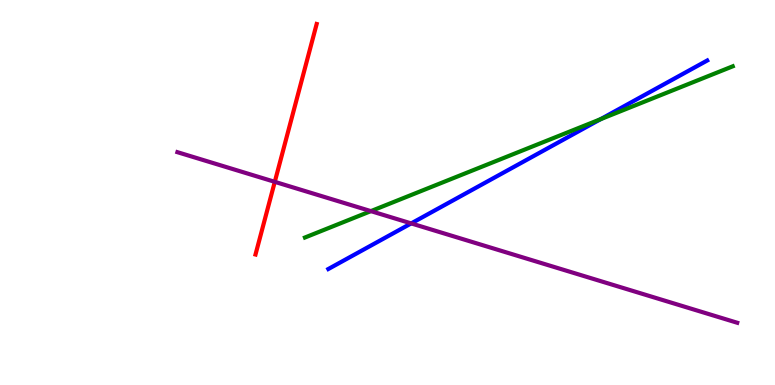[{'lines': ['blue', 'red'], 'intersections': []}, {'lines': ['green', 'red'], 'intersections': []}, {'lines': ['purple', 'red'], 'intersections': [{'x': 3.55, 'y': 5.28}]}, {'lines': ['blue', 'green'], 'intersections': [{'x': 7.75, 'y': 6.9}]}, {'lines': ['blue', 'purple'], 'intersections': [{'x': 5.31, 'y': 4.2}]}, {'lines': ['green', 'purple'], 'intersections': [{'x': 4.79, 'y': 4.52}]}]